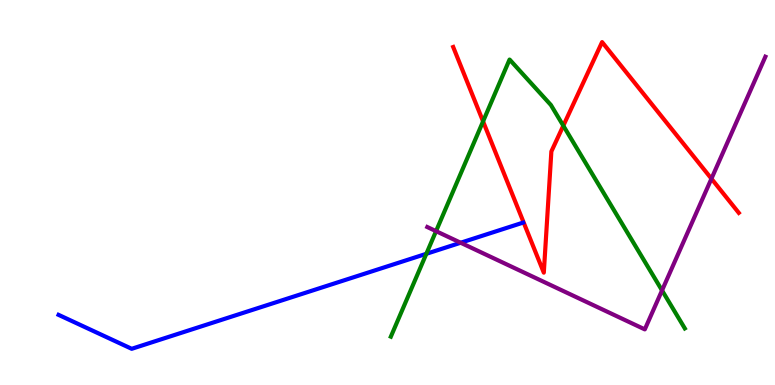[{'lines': ['blue', 'red'], 'intersections': []}, {'lines': ['green', 'red'], 'intersections': [{'x': 6.23, 'y': 6.85}, {'x': 7.27, 'y': 6.73}]}, {'lines': ['purple', 'red'], 'intersections': [{'x': 9.18, 'y': 5.36}]}, {'lines': ['blue', 'green'], 'intersections': [{'x': 5.5, 'y': 3.41}]}, {'lines': ['blue', 'purple'], 'intersections': [{'x': 5.94, 'y': 3.7}]}, {'lines': ['green', 'purple'], 'intersections': [{'x': 5.63, 'y': 4.0}, {'x': 8.54, 'y': 2.46}]}]